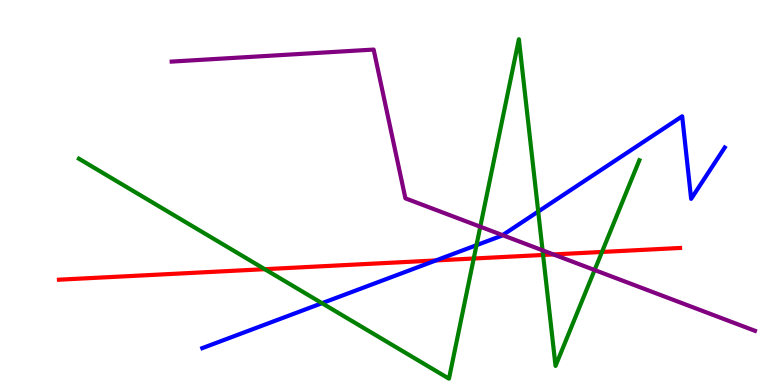[{'lines': ['blue', 'red'], 'intersections': [{'x': 5.62, 'y': 3.24}]}, {'lines': ['green', 'red'], 'intersections': [{'x': 3.42, 'y': 3.01}, {'x': 6.11, 'y': 3.29}, {'x': 7.01, 'y': 3.38}, {'x': 7.77, 'y': 3.46}]}, {'lines': ['purple', 'red'], 'intersections': [{'x': 7.14, 'y': 3.39}]}, {'lines': ['blue', 'green'], 'intersections': [{'x': 4.15, 'y': 2.12}, {'x': 6.15, 'y': 3.63}, {'x': 6.94, 'y': 4.51}]}, {'lines': ['blue', 'purple'], 'intersections': [{'x': 6.48, 'y': 3.89}]}, {'lines': ['green', 'purple'], 'intersections': [{'x': 6.2, 'y': 4.11}, {'x': 7.0, 'y': 3.5}, {'x': 7.67, 'y': 2.99}]}]